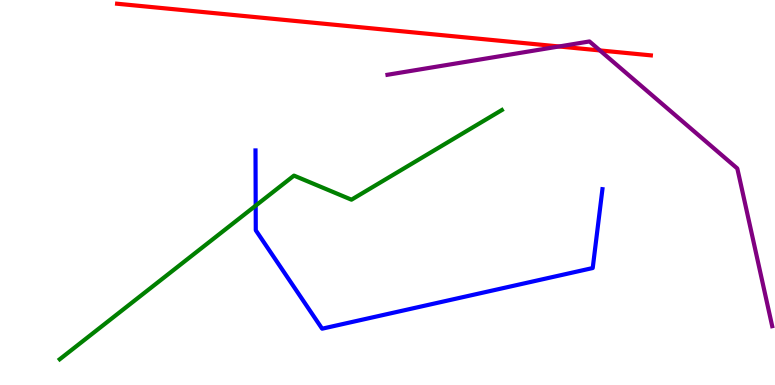[{'lines': ['blue', 'red'], 'intersections': []}, {'lines': ['green', 'red'], 'intersections': []}, {'lines': ['purple', 'red'], 'intersections': [{'x': 7.21, 'y': 8.79}, {'x': 7.74, 'y': 8.69}]}, {'lines': ['blue', 'green'], 'intersections': [{'x': 3.3, 'y': 4.66}]}, {'lines': ['blue', 'purple'], 'intersections': []}, {'lines': ['green', 'purple'], 'intersections': []}]